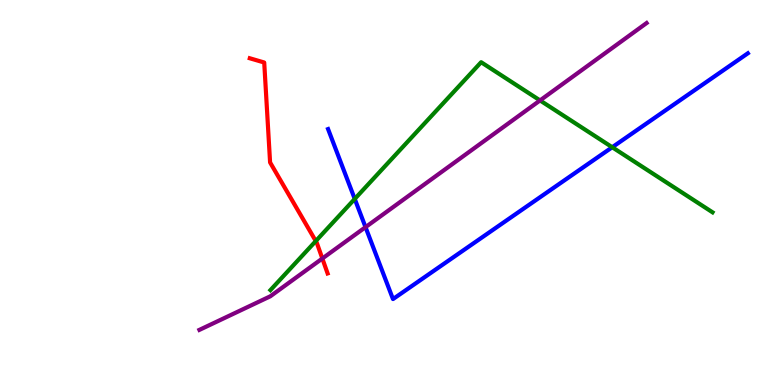[{'lines': ['blue', 'red'], 'intersections': []}, {'lines': ['green', 'red'], 'intersections': [{'x': 4.07, 'y': 3.74}]}, {'lines': ['purple', 'red'], 'intersections': [{'x': 4.16, 'y': 3.29}]}, {'lines': ['blue', 'green'], 'intersections': [{'x': 4.58, 'y': 4.83}, {'x': 7.9, 'y': 6.18}]}, {'lines': ['blue', 'purple'], 'intersections': [{'x': 4.72, 'y': 4.1}]}, {'lines': ['green', 'purple'], 'intersections': [{'x': 6.97, 'y': 7.39}]}]